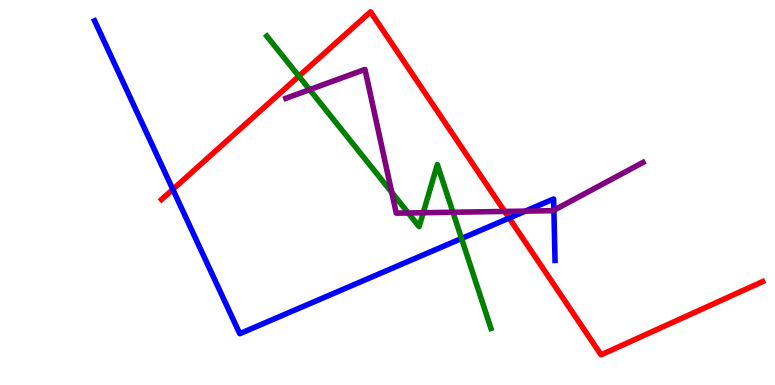[{'lines': ['blue', 'red'], 'intersections': [{'x': 2.23, 'y': 5.08}, {'x': 6.57, 'y': 4.34}]}, {'lines': ['green', 'red'], 'intersections': [{'x': 3.86, 'y': 8.02}]}, {'lines': ['purple', 'red'], 'intersections': [{'x': 6.51, 'y': 4.51}]}, {'lines': ['blue', 'green'], 'intersections': [{'x': 5.96, 'y': 3.81}]}, {'lines': ['blue', 'purple'], 'intersections': [{'x': 6.78, 'y': 4.52}, {'x': 7.15, 'y': 4.54}]}, {'lines': ['green', 'purple'], 'intersections': [{'x': 4.0, 'y': 7.67}, {'x': 5.05, 'y': 5.0}, {'x': 5.27, 'y': 4.47}, {'x': 5.46, 'y': 4.47}, {'x': 5.84, 'y': 4.49}]}]